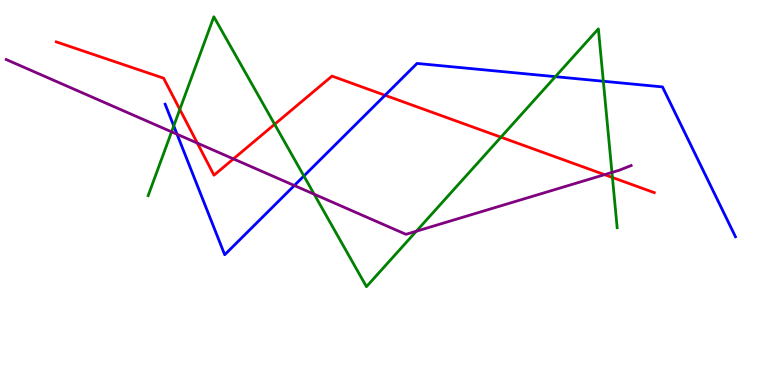[{'lines': ['blue', 'red'], 'intersections': [{'x': 4.97, 'y': 7.53}]}, {'lines': ['green', 'red'], 'intersections': [{'x': 2.32, 'y': 7.16}, {'x': 3.54, 'y': 6.77}, {'x': 6.46, 'y': 6.44}, {'x': 7.9, 'y': 5.39}]}, {'lines': ['purple', 'red'], 'intersections': [{'x': 2.55, 'y': 6.28}, {'x': 3.01, 'y': 5.87}, {'x': 7.8, 'y': 5.46}]}, {'lines': ['blue', 'green'], 'intersections': [{'x': 2.24, 'y': 6.73}, {'x': 3.92, 'y': 5.43}, {'x': 7.17, 'y': 8.01}, {'x': 7.78, 'y': 7.89}]}, {'lines': ['blue', 'purple'], 'intersections': [{'x': 2.28, 'y': 6.51}, {'x': 3.8, 'y': 5.18}]}, {'lines': ['green', 'purple'], 'intersections': [{'x': 2.21, 'y': 6.58}, {'x': 4.05, 'y': 4.96}, {'x': 5.37, 'y': 3.99}, {'x': 7.9, 'y': 5.52}]}]